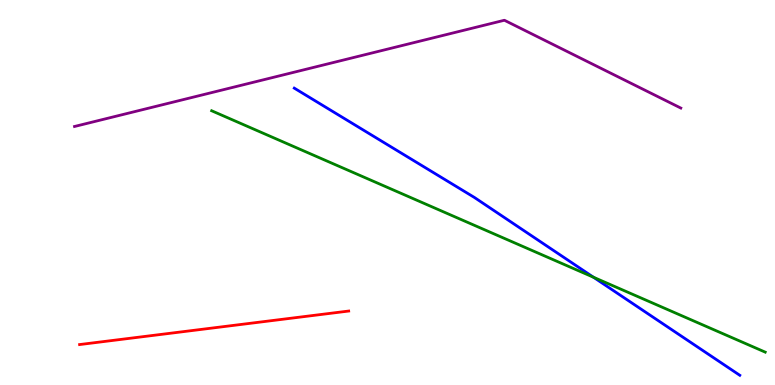[{'lines': ['blue', 'red'], 'intersections': []}, {'lines': ['green', 'red'], 'intersections': []}, {'lines': ['purple', 'red'], 'intersections': []}, {'lines': ['blue', 'green'], 'intersections': [{'x': 7.66, 'y': 2.8}]}, {'lines': ['blue', 'purple'], 'intersections': []}, {'lines': ['green', 'purple'], 'intersections': []}]